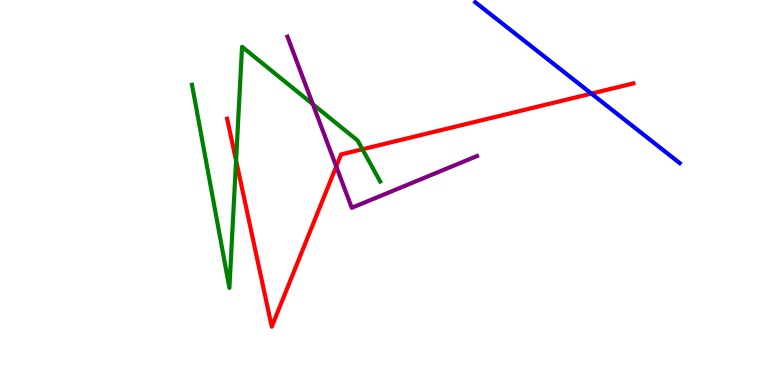[{'lines': ['blue', 'red'], 'intersections': [{'x': 7.63, 'y': 7.57}]}, {'lines': ['green', 'red'], 'intersections': [{'x': 3.05, 'y': 5.83}, {'x': 4.68, 'y': 6.12}]}, {'lines': ['purple', 'red'], 'intersections': [{'x': 4.34, 'y': 5.68}]}, {'lines': ['blue', 'green'], 'intersections': []}, {'lines': ['blue', 'purple'], 'intersections': []}, {'lines': ['green', 'purple'], 'intersections': [{'x': 4.04, 'y': 7.29}]}]